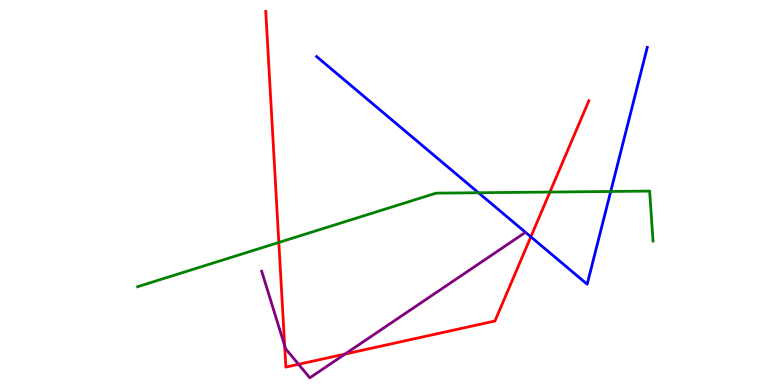[{'lines': ['blue', 'red'], 'intersections': [{'x': 6.85, 'y': 3.85}]}, {'lines': ['green', 'red'], 'intersections': [{'x': 3.6, 'y': 3.7}, {'x': 7.1, 'y': 5.01}]}, {'lines': ['purple', 'red'], 'intersections': [{'x': 3.67, 'y': 1.02}, {'x': 3.85, 'y': 0.538}, {'x': 4.45, 'y': 0.804}]}, {'lines': ['blue', 'green'], 'intersections': [{'x': 6.17, 'y': 4.99}, {'x': 7.88, 'y': 5.03}]}, {'lines': ['blue', 'purple'], 'intersections': []}, {'lines': ['green', 'purple'], 'intersections': []}]